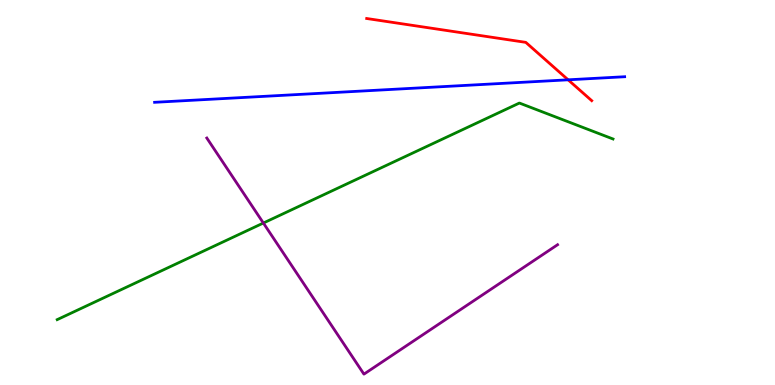[{'lines': ['blue', 'red'], 'intersections': [{'x': 7.33, 'y': 7.93}]}, {'lines': ['green', 'red'], 'intersections': []}, {'lines': ['purple', 'red'], 'intersections': []}, {'lines': ['blue', 'green'], 'intersections': []}, {'lines': ['blue', 'purple'], 'intersections': []}, {'lines': ['green', 'purple'], 'intersections': [{'x': 3.4, 'y': 4.21}]}]